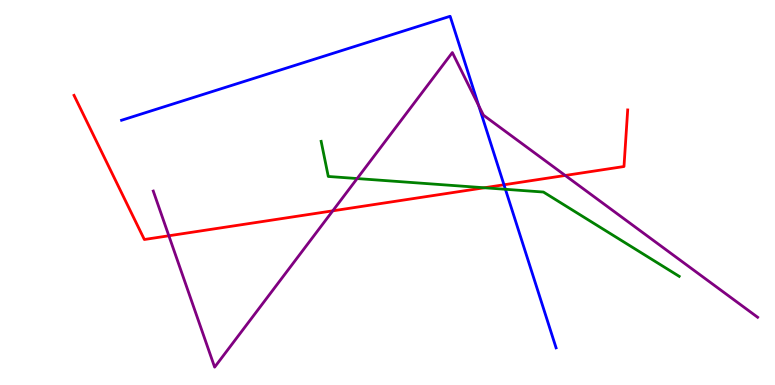[{'lines': ['blue', 'red'], 'intersections': [{'x': 6.5, 'y': 5.2}]}, {'lines': ['green', 'red'], 'intersections': [{'x': 6.25, 'y': 5.12}]}, {'lines': ['purple', 'red'], 'intersections': [{'x': 2.18, 'y': 3.88}, {'x': 4.29, 'y': 4.52}, {'x': 7.29, 'y': 5.44}]}, {'lines': ['blue', 'green'], 'intersections': [{'x': 6.52, 'y': 5.08}]}, {'lines': ['blue', 'purple'], 'intersections': [{'x': 6.18, 'y': 7.26}]}, {'lines': ['green', 'purple'], 'intersections': [{'x': 4.61, 'y': 5.36}]}]